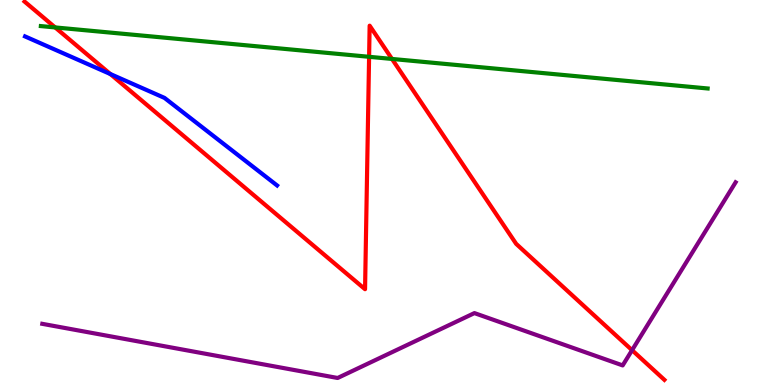[{'lines': ['blue', 'red'], 'intersections': [{'x': 1.42, 'y': 8.08}]}, {'lines': ['green', 'red'], 'intersections': [{'x': 0.712, 'y': 9.29}, {'x': 4.76, 'y': 8.52}, {'x': 5.06, 'y': 8.47}]}, {'lines': ['purple', 'red'], 'intersections': [{'x': 8.16, 'y': 0.904}]}, {'lines': ['blue', 'green'], 'intersections': []}, {'lines': ['blue', 'purple'], 'intersections': []}, {'lines': ['green', 'purple'], 'intersections': []}]